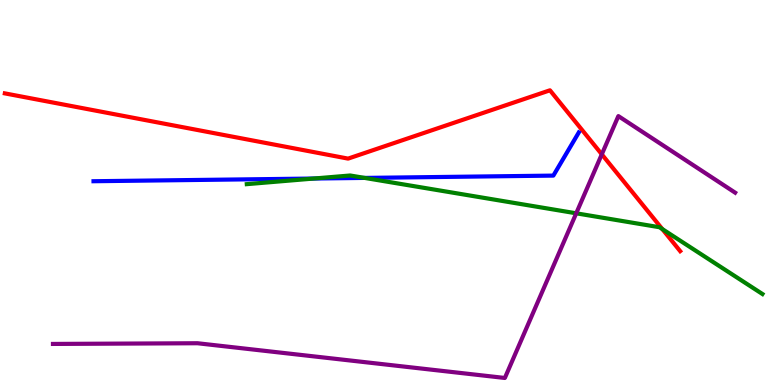[{'lines': ['blue', 'red'], 'intersections': []}, {'lines': ['green', 'red'], 'intersections': [{'x': 8.55, 'y': 4.05}]}, {'lines': ['purple', 'red'], 'intersections': [{'x': 7.77, 'y': 5.99}]}, {'lines': ['blue', 'green'], 'intersections': [{'x': 4.05, 'y': 5.36}, {'x': 4.7, 'y': 5.38}]}, {'lines': ['blue', 'purple'], 'intersections': []}, {'lines': ['green', 'purple'], 'intersections': [{'x': 7.44, 'y': 4.46}]}]